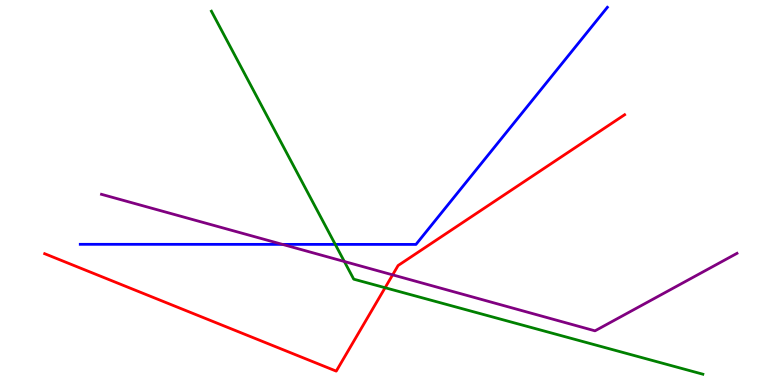[{'lines': ['blue', 'red'], 'intersections': []}, {'lines': ['green', 'red'], 'intersections': [{'x': 4.97, 'y': 2.53}]}, {'lines': ['purple', 'red'], 'intersections': [{'x': 5.07, 'y': 2.86}]}, {'lines': ['blue', 'green'], 'intersections': [{'x': 4.33, 'y': 3.65}]}, {'lines': ['blue', 'purple'], 'intersections': [{'x': 3.64, 'y': 3.65}]}, {'lines': ['green', 'purple'], 'intersections': [{'x': 4.44, 'y': 3.21}]}]